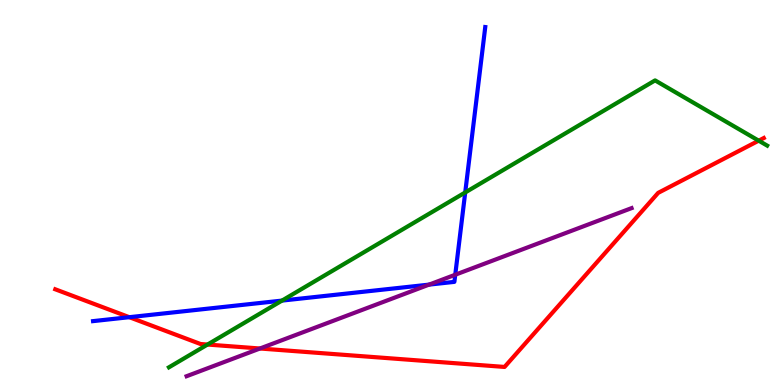[{'lines': ['blue', 'red'], 'intersections': [{'x': 1.67, 'y': 1.76}]}, {'lines': ['green', 'red'], 'intersections': [{'x': 2.68, 'y': 1.05}, {'x': 9.79, 'y': 6.35}]}, {'lines': ['purple', 'red'], 'intersections': [{'x': 3.35, 'y': 0.948}]}, {'lines': ['blue', 'green'], 'intersections': [{'x': 3.64, 'y': 2.19}, {'x': 6.0, 'y': 5.0}]}, {'lines': ['blue', 'purple'], 'intersections': [{'x': 5.54, 'y': 2.61}, {'x': 5.87, 'y': 2.86}]}, {'lines': ['green', 'purple'], 'intersections': []}]